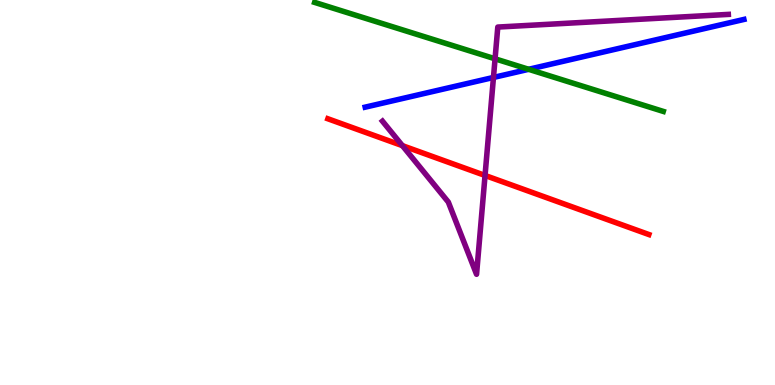[{'lines': ['blue', 'red'], 'intersections': []}, {'lines': ['green', 'red'], 'intersections': []}, {'lines': ['purple', 'red'], 'intersections': [{'x': 5.19, 'y': 6.22}, {'x': 6.26, 'y': 5.44}]}, {'lines': ['blue', 'green'], 'intersections': [{'x': 6.82, 'y': 8.2}]}, {'lines': ['blue', 'purple'], 'intersections': [{'x': 6.37, 'y': 7.99}]}, {'lines': ['green', 'purple'], 'intersections': [{'x': 6.39, 'y': 8.47}]}]